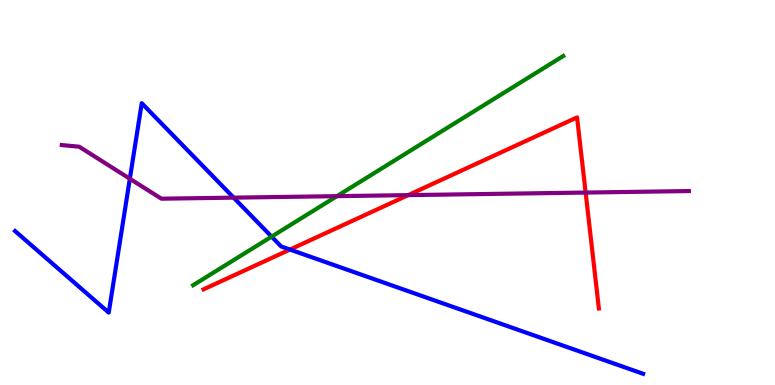[{'lines': ['blue', 'red'], 'intersections': [{'x': 3.74, 'y': 3.52}]}, {'lines': ['green', 'red'], 'intersections': []}, {'lines': ['purple', 'red'], 'intersections': [{'x': 5.27, 'y': 4.93}, {'x': 7.56, 'y': 5.0}]}, {'lines': ['blue', 'green'], 'intersections': [{'x': 3.5, 'y': 3.85}]}, {'lines': ['blue', 'purple'], 'intersections': [{'x': 1.68, 'y': 5.36}, {'x': 3.01, 'y': 4.87}]}, {'lines': ['green', 'purple'], 'intersections': [{'x': 4.35, 'y': 4.91}]}]